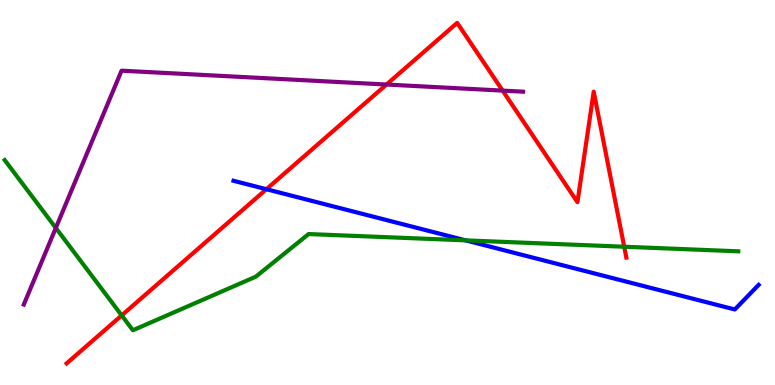[{'lines': ['blue', 'red'], 'intersections': [{'x': 3.44, 'y': 5.09}]}, {'lines': ['green', 'red'], 'intersections': [{'x': 1.57, 'y': 1.81}, {'x': 8.05, 'y': 3.59}]}, {'lines': ['purple', 'red'], 'intersections': [{'x': 4.99, 'y': 7.8}, {'x': 6.49, 'y': 7.65}]}, {'lines': ['blue', 'green'], 'intersections': [{'x': 6.01, 'y': 3.76}]}, {'lines': ['blue', 'purple'], 'intersections': []}, {'lines': ['green', 'purple'], 'intersections': [{'x': 0.72, 'y': 4.08}]}]